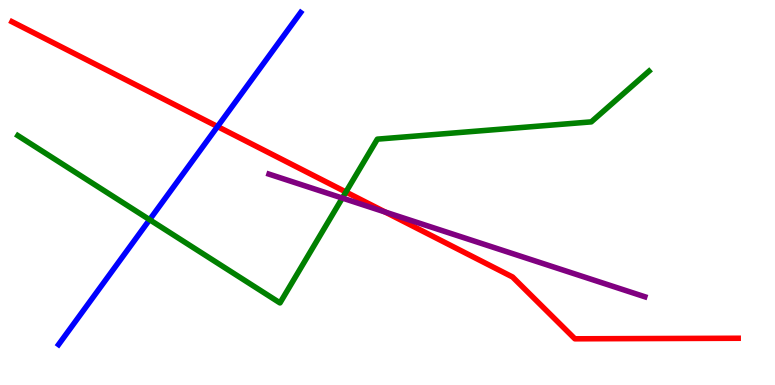[{'lines': ['blue', 'red'], 'intersections': [{'x': 2.81, 'y': 6.71}]}, {'lines': ['green', 'red'], 'intersections': [{'x': 4.46, 'y': 5.01}]}, {'lines': ['purple', 'red'], 'intersections': [{'x': 4.97, 'y': 4.49}]}, {'lines': ['blue', 'green'], 'intersections': [{'x': 1.93, 'y': 4.29}]}, {'lines': ['blue', 'purple'], 'intersections': []}, {'lines': ['green', 'purple'], 'intersections': [{'x': 4.42, 'y': 4.86}]}]